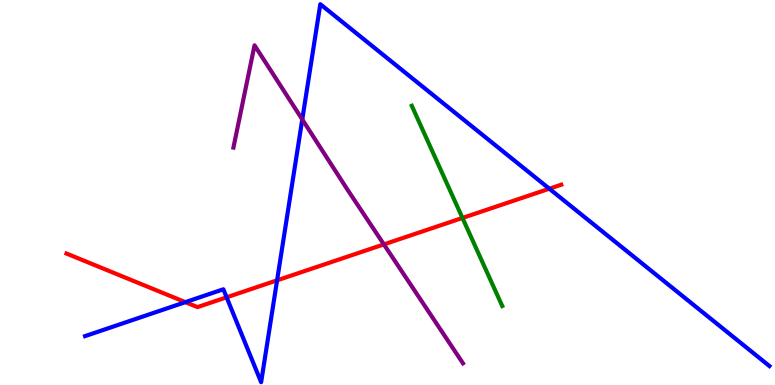[{'lines': ['blue', 'red'], 'intersections': [{'x': 2.39, 'y': 2.15}, {'x': 2.92, 'y': 2.28}, {'x': 3.58, 'y': 2.72}, {'x': 7.09, 'y': 5.1}]}, {'lines': ['green', 'red'], 'intersections': [{'x': 5.97, 'y': 4.34}]}, {'lines': ['purple', 'red'], 'intersections': [{'x': 4.95, 'y': 3.65}]}, {'lines': ['blue', 'green'], 'intersections': []}, {'lines': ['blue', 'purple'], 'intersections': [{'x': 3.9, 'y': 6.9}]}, {'lines': ['green', 'purple'], 'intersections': []}]